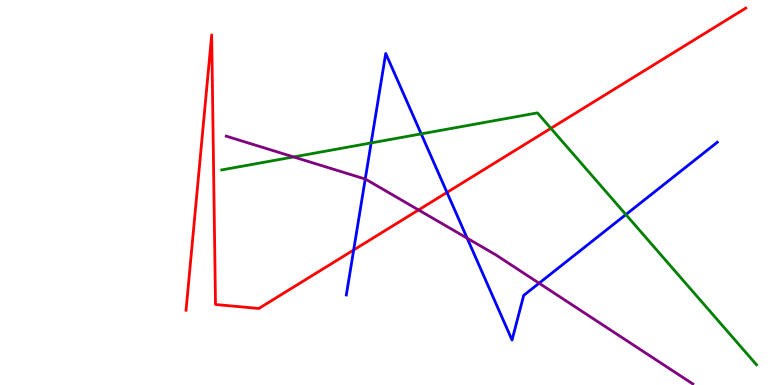[{'lines': ['blue', 'red'], 'intersections': [{'x': 4.56, 'y': 3.51}, {'x': 5.77, 'y': 5.0}]}, {'lines': ['green', 'red'], 'intersections': [{'x': 7.11, 'y': 6.67}]}, {'lines': ['purple', 'red'], 'intersections': [{'x': 5.4, 'y': 4.55}]}, {'lines': ['blue', 'green'], 'intersections': [{'x': 4.79, 'y': 6.29}, {'x': 5.43, 'y': 6.52}, {'x': 8.08, 'y': 4.43}]}, {'lines': ['blue', 'purple'], 'intersections': [{'x': 4.71, 'y': 5.35}, {'x': 6.03, 'y': 3.81}, {'x': 6.96, 'y': 2.64}]}, {'lines': ['green', 'purple'], 'intersections': [{'x': 3.79, 'y': 5.92}]}]